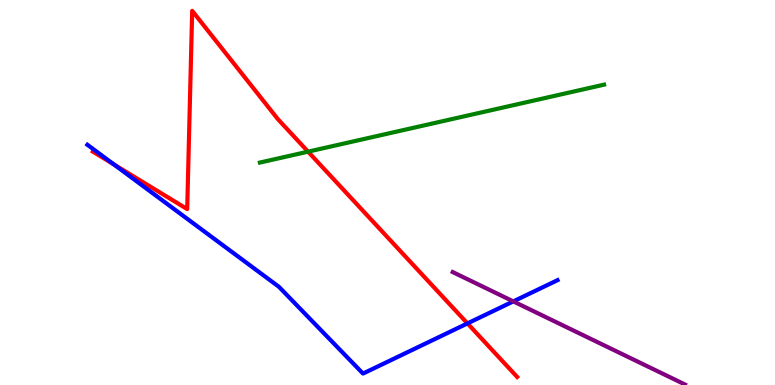[{'lines': ['blue', 'red'], 'intersections': [{'x': 1.47, 'y': 5.73}, {'x': 6.03, 'y': 1.6}]}, {'lines': ['green', 'red'], 'intersections': [{'x': 3.98, 'y': 6.06}]}, {'lines': ['purple', 'red'], 'intersections': []}, {'lines': ['blue', 'green'], 'intersections': []}, {'lines': ['blue', 'purple'], 'intersections': [{'x': 6.62, 'y': 2.17}]}, {'lines': ['green', 'purple'], 'intersections': []}]